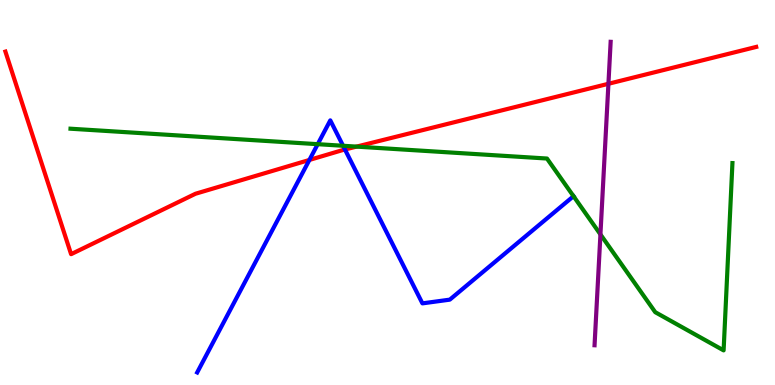[{'lines': ['blue', 'red'], 'intersections': [{'x': 3.99, 'y': 5.85}, {'x': 4.45, 'y': 6.12}]}, {'lines': ['green', 'red'], 'intersections': [{'x': 4.6, 'y': 6.19}]}, {'lines': ['purple', 'red'], 'intersections': [{'x': 7.85, 'y': 7.82}]}, {'lines': ['blue', 'green'], 'intersections': [{'x': 4.1, 'y': 6.26}, {'x': 4.43, 'y': 6.21}, {'x': 7.4, 'y': 4.9}]}, {'lines': ['blue', 'purple'], 'intersections': []}, {'lines': ['green', 'purple'], 'intersections': [{'x': 7.75, 'y': 3.91}]}]